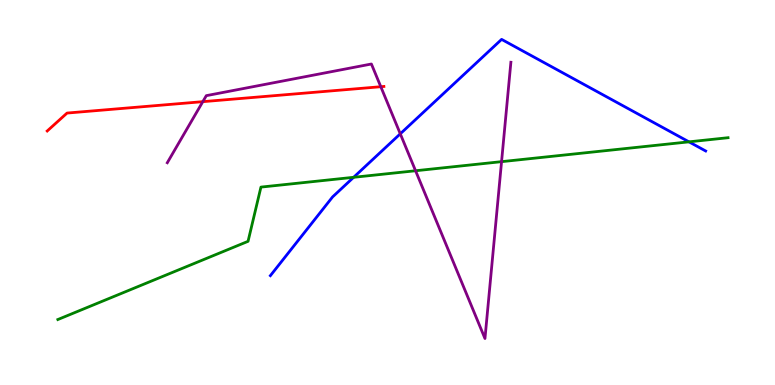[{'lines': ['blue', 'red'], 'intersections': []}, {'lines': ['green', 'red'], 'intersections': []}, {'lines': ['purple', 'red'], 'intersections': [{'x': 2.62, 'y': 7.36}, {'x': 4.91, 'y': 7.75}]}, {'lines': ['blue', 'green'], 'intersections': [{'x': 4.56, 'y': 5.39}, {'x': 8.89, 'y': 6.32}]}, {'lines': ['blue', 'purple'], 'intersections': [{'x': 5.16, 'y': 6.52}]}, {'lines': ['green', 'purple'], 'intersections': [{'x': 5.36, 'y': 5.56}, {'x': 6.47, 'y': 5.8}]}]